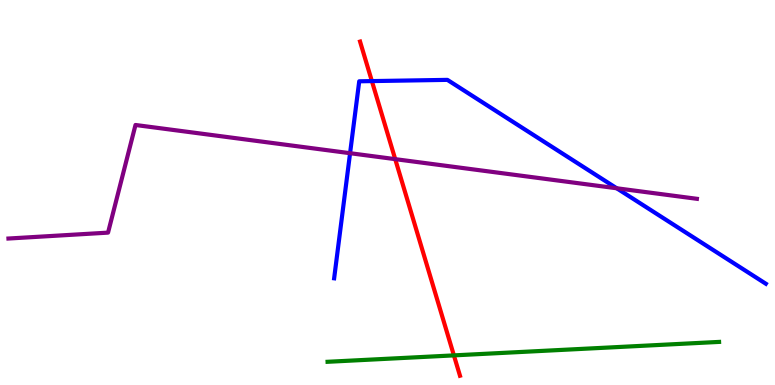[{'lines': ['blue', 'red'], 'intersections': [{'x': 4.8, 'y': 7.89}]}, {'lines': ['green', 'red'], 'intersections': [{'x': 5.86, 'y': 0.769}]}, {'lines': ['purple', 'red'], 'intersections': [{'x': 5.1, 'y': 5.87}]}, {'lines': ['blue', 'green'], 'intersections': []}, {'lines': ['blue', 'purple'], 'intersections': [{'x': 4.52, 'y': 6.02}, {'x': 7.96, 'y': 5.11}]}, {'lines': ['green', 'purple'], 'intersections': []}]